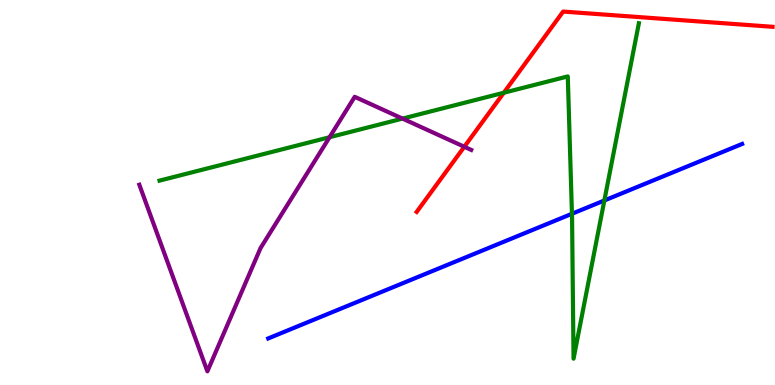[{'lines': ['blue', 'red'], 'intersections': []}, {'lines': ['green', 'red'], 'intersections': [{'x': 6.5, 'y': 7.59}]}, {'lines': ['purple', 'red'], 'intersections': [{'x': 5.99, 'y': 6.19}]}, {'lines': ['blue', 'green'], 'intersections': [{'x': 7.38, 'y': 4.45}, {'x': 7.8, 'y': 4.79}]}, {'lines': ['blue', 'purple'], 'intersections': []}, {'lines': ['green', 'purple'], 'intersections': [{'x': 4.25, 'y': 6.44}, {'x': 5.19, 'y': 6.92}]}]